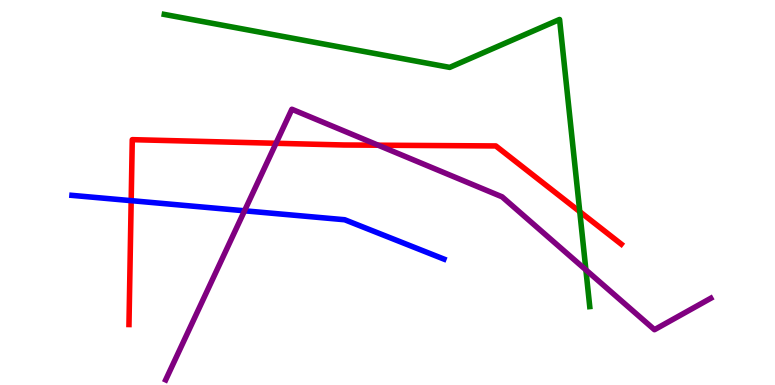[{'lines': ['blue', 'red'], 'intersections': [{'x': 1.69, 'y': 4.79}]}, {'lines': ['green', 'red'], 'intersections': [{'x': 7.48, 'y': 4.5}]}, {'lines': ['purple', 'red'], 'intersections': [{'x': 3.56, 'y': 6.28}, {'x': 4.88, 'y': 6.23}]}, {'lines': ['blue', 'green'], 'intersections': []}, {'lines': ['blue', 'purple'], 'intersections': [{'x': 3.16, 'y': 4.52}]}, {'lines': ['green', 'purple'], 'intersections': [{'x': 7.56, 'y': 2.99}]}]